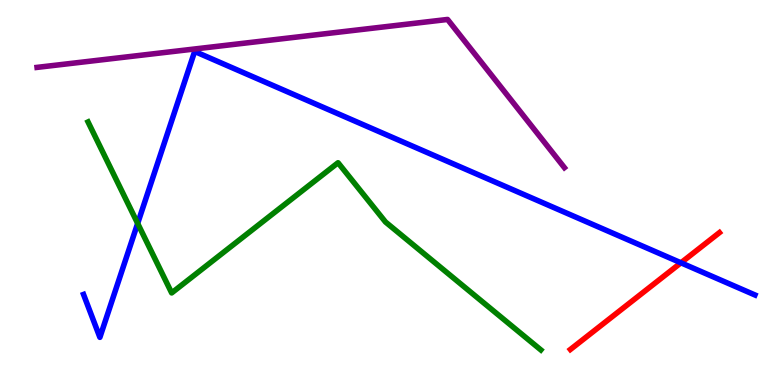[{'lines': ['blue', 'red'], 'intersections': [{'x': 8.79, 'y': 3.17}]}, {'lines': ['green', 'red'], 'intersections': []}, {'lines': ['purple', 'red'], 'intersections': []}, {'lines': ['blue', 'green'], 'intersections': [{'x': 1.78, 'y': 4.2}]}, {'lines': ['blue', 'purple'], 'intersections': []}, {'lines': ['green', 'purple'], 'intersections': []}]